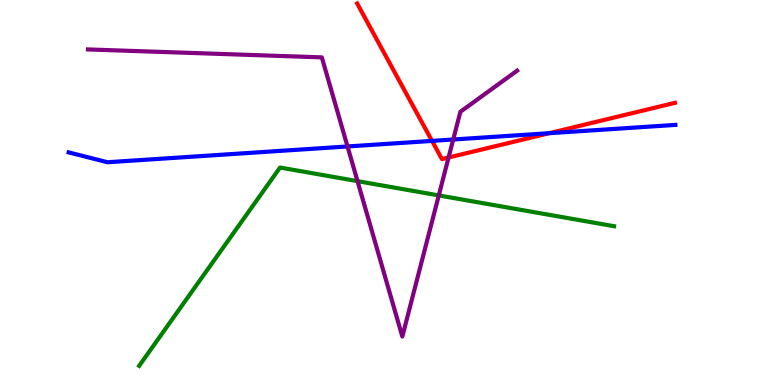[{'lines': ['blue', 'red'], 'intersections': [{'x': 5.57, 'y': 6.34}, {'x': 7.09, 'y': 6.54}]}, {'lines': ['green', 'red'], 'intersections': []}, {'lines': ['purple', 'red'], 'intersections': [{'x': 5.79, 'y': 5.91}]}, {'lines': ['blue', 'green'], 'intersections': []}, {'lines': ['blue', 'purple'], 'intersections': [{'x': 4.48, 'y': 6.2}, {'x': 5.85, 'y': 6.38}]}, {'lines': ['green', 'purple'], 'intersections': [{'x': 4.61, 'y': 5.29}, {'x': 5.66, 'y': 4.92}]}]